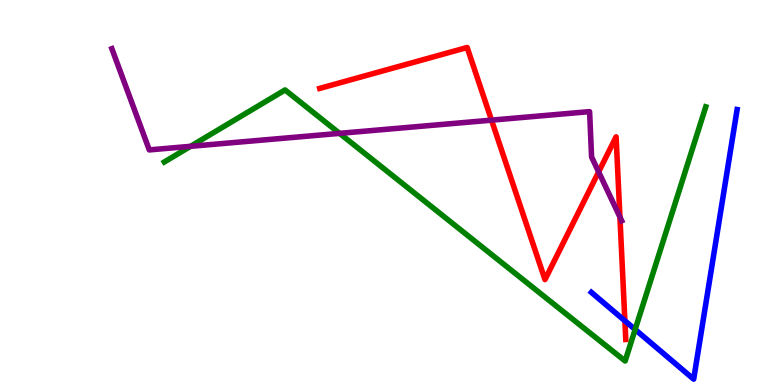[{'lines': ['blue', 'red'], 'intersections': [{'x': 8.06, 'y': 1.67}]}, {'lines': ['green', 'red'], 'intersections': []}, {'lines': ['purple', 'red'], 'intersections': [{'x': 6.34, 'y': 6.88}, {'x': 7.72, 'y': 5.54}, {'x': 8.0, 'y': 4.36}]}, {'lines': ['blue', 'green'], 'intersections': [{'x': 8.2, 'y': 1.44}]}, {'lines': ['blue', 'purple'], 'intersections': []}, {'lines': ['green', 'purple'], 'intersections': [{'x': 2.46, 'y': 6.2}, {'x': 4.38, 'y': 6.54}]}]